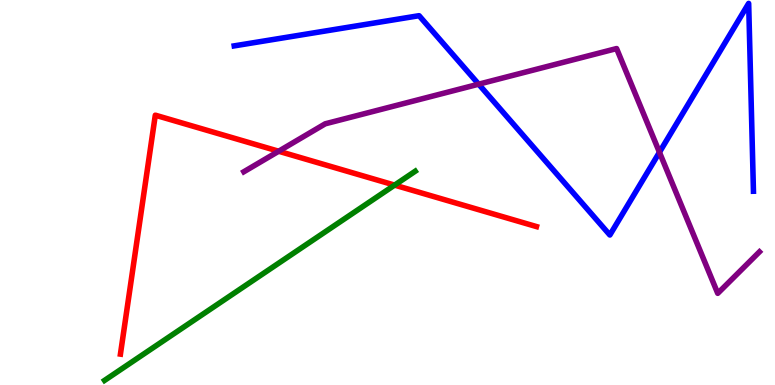[{'lines': ['blue', 'red'], 'intersections': []}, {'lines': ['green', 'red'], 'intersections': [{'x': 5.09, 'y': 5.19}]}, {'lines': ['purple', 'red'], 'intersections': [{'x': 3.6, 'y': 6.07}]}, {'lines': ['blue', 'green'], 'intersections': []}, {'lines': ['blue', 'purple'], 'intersections': [{'x': 6.18, 'y': 7.81}, {'x': 8.51, 'y': 6.04}]}, {'lines': ['green', 'purple'], 'intersections': []}]